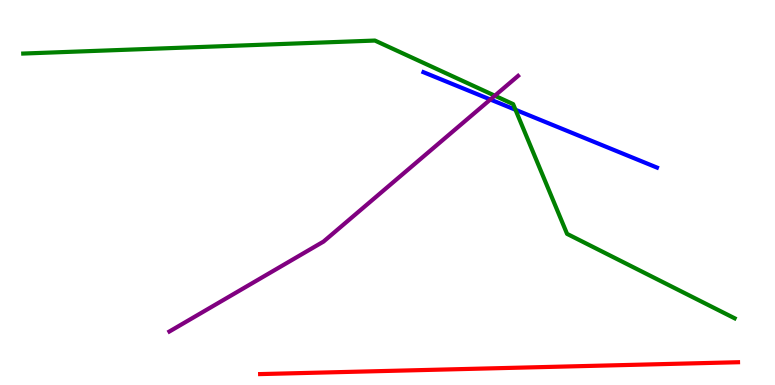[{'lines': ['blue', 'red'], 'intersections': []}, {'lines': ['green', 'red'], 'intersections': []}, {'lines': ['purple', 'red'], 'intersections': []}, {'lines': ['blue', 'green'], 'intersections': [{'x': 6.65, 'y': 7.15}]}, {'lines': ['blue', 'purple'], 'intersections': [{'x': 6.33, 'y': 7.42}]}, {'lines': ['green', 'purple'], 'intersections': [{'x': 6.38, 'y': 7.51}]}]